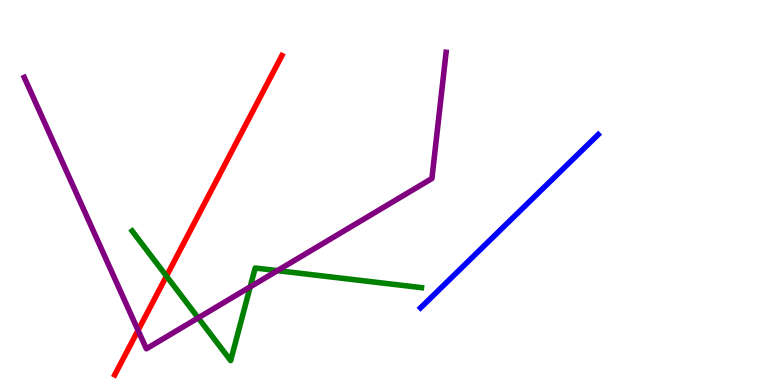[{'lines': ['blue', 'red'], 'intersections': []}, {'lines': ['green', 'red'], 'intersections': [{'x': 2.15, 'y': 2.83}]}, {'lines': ['purple', 'red'], 'intersections': [{'x': 1.78, 'y': 1.42}]}, {'lines': ['blue', 'green'], 'intersections': []}, {'lines': ['blue', 'purple'], 'intersections': []}, {'lines': ['green', 'purple'], 'intersections': [{'x': 2.56, 'y': 1.74}, {'x': 3.23, 'y': 2.55}, {'x': 3.58, 'y': 2.97}]}]